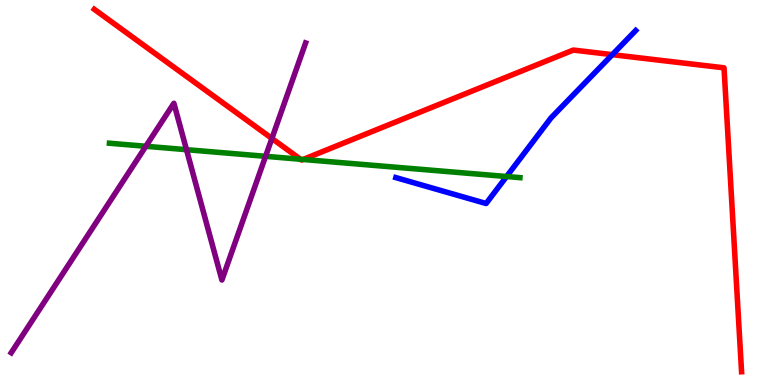[{'lines': ['blue', 'red'], 'intersections': [{'x': 7.9, 'y': 8.58}]}, {'lines': ['green', 'red'], 'intersections': [{'x': 3.88, 'y': 5.86}, {'x': 3.91, 'y': 5.86}]}, {'lines': ['purple', 'red'], 'intersections': [{'x': 3.51, 'y': 6.4}]}, {'lines': ['blue', 'green'], 'intersections': [{'x': 6.54, 'y': 5.42}]}, {'lines': ['blue', 'purple'], 'intersections': []}, {'lines': ['green', 'purple'], 'intersections': [{'x': 1.88, 'y': 6.2}, {'x': 2.41, 'y': 6.11}, {'x': 3.43, 'y': 5.94}]}]